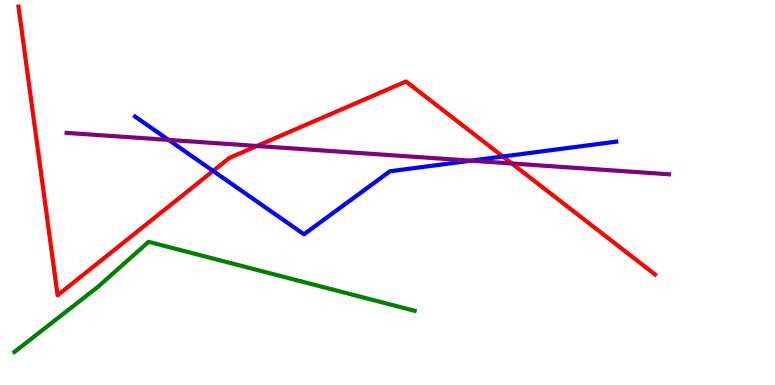[{'lines': ['blue', 'red'], 'intersections': [{'x': 2.75, 'y': 5.56}, {'x': 6.49, 'y': 5.94}]}, {'lines': ['green', 'red'], 'intersections': []}, {'lines': ['purple', 'red'], 'intersections': [{'x': 3.32, 'y': 6.21}, {'x': 6.6, 'y': 5.75}]}, {'lines': ['blue', 'green'], 'intersections': []}, {'lines': ['blue', 'purple'], 'intersections': [{'x': 2.17, 'y': 6.37}, {'x': 6.08, 'y': 5.83}]}, {'lines': ['green', 'purple'], 'intersections': []}]